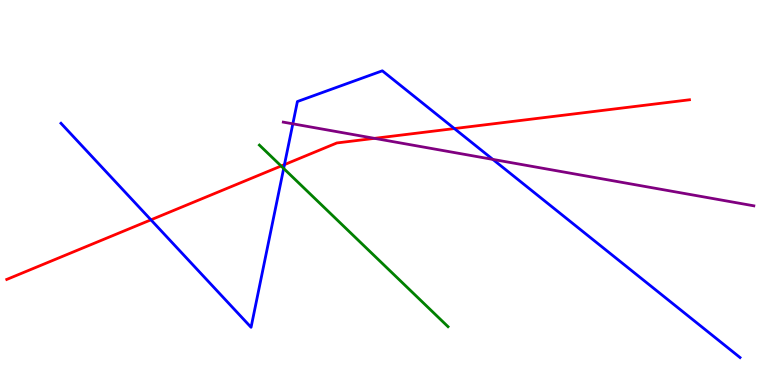[{'lines': ['blue', 'red'], 'intersections': [{'x': 1.95, 'y': 4.29}, {'x': 3.67, 'y': 5.72}, {'x': 5.86, 'y': 6.66}]}, {'lines': ['green', 'red'], 'intersections': [{'x': 3.63, 'y': 5.69}]}, {'lines': ['purple', 'red'], 'intersections': [{'x': 4.83, 'y': 6.41}]}, {'lines': ['blue', 'green'], 'intersections': [{'x': 3.66, 'y': 5.62}]}, {'lines': ['blue', 'purple'], 'intersections': [{'x': 3.78, 'y': 6.78}, {'x': 6.36, 'y': 5.86}]}, {'lines': ['green', 'purple'], 'intersections': []}]